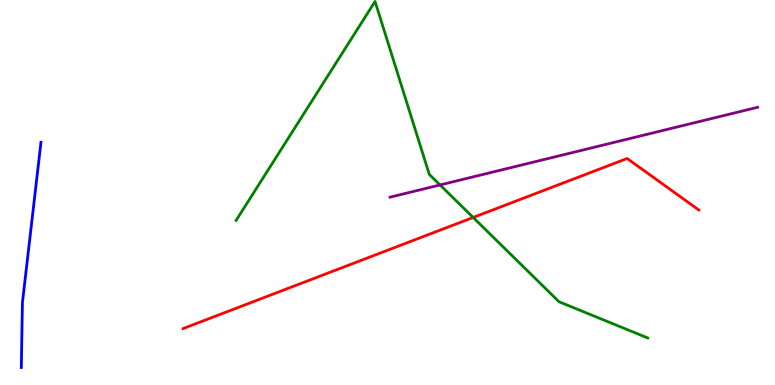[{'lines': ['blue', 'red'], 'intersections': []}, {'lines': ['green', 'red'], 'intersections': [{'x': 6.11, 'y': 4.35}]}, {'lines': ['purple', 'red'], 'intersections': []}, {'lines': ['blue', 'green'], 'intersections': []}, {'lines': ['blue', 'purple'], 'intersections': []}, {'lines': ['green', 'purple'], 'intersections': [{'x': 5.68, 'y': 5.2}]}]